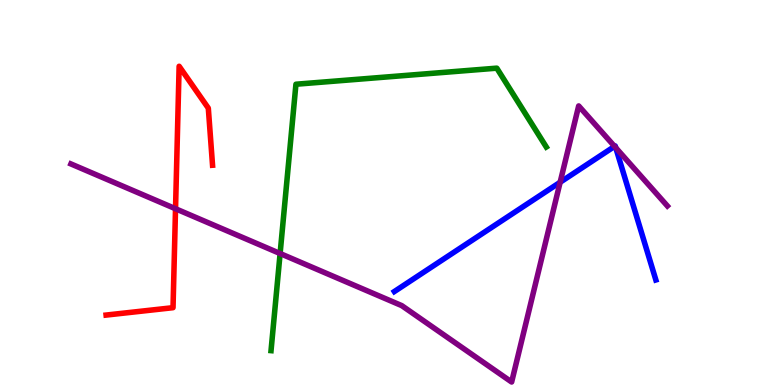[{'lines': ['blue', 'red'], 'intersections': []}, {'lines': ['green', 'red'], 'intersections': []}, {'lines': ['purple', 'red'], 'intersections': [{'x': 2.26, 'y': 4.58}]}, {'lines': ['blue', 'green'], 'intersections': []}, {'lines': ['blue', 'purple'], 'intersections': [{'x': 7.23, 'y': 5.27}, {'x': 7.93, 'y': 6.2}, {'x': 7.95, 'y': 6.16}]}, {'lines': ['green', 'purple'], 'intersections': [{'x': 3.61, 'y': 3.41}]}]